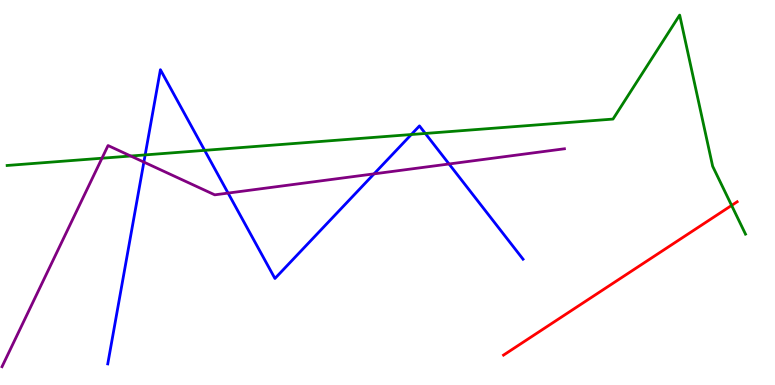[{'lines': ['blue', 'red'], 'intersections': []}, {'lines': ['green', 'red'], 'intersections': [{'x': 9.44, 'y': 4.66}]}, {'lines': ['purple', 'red'], 'intersections': []}, {'lines': ['blue', 'green'], 'intersections': [{'x': 1.87, 'y': 5.98}, {'x': 2.64, 'y': 6.09}, {'x': 5.31, 'y': 6.51}, {'x': 5.49, 'y': 6.53}]}, {'lines': ['blue', 'purple'], 'intersections': [{'x': 1.86, 'y': 5.79}, {'x': 2.94, 'y': 4.98}, {'x': 4.83, 'y': 5.48}, {'x': 5.79, 'y': 5.74}]}, {'lines': ['green', 'purple'], 'intersections': [{'x': 1.32, 'y': 5.89}, {'x': 1.69, 'y': 5.95}]}]